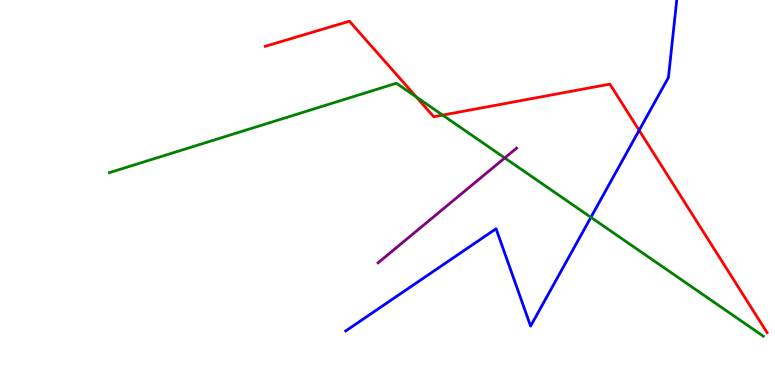[{'lines': ['blue', 'red'], 'intersections': [{'x': 8.25, 'y': 6.61}]}, {'lines': ['green', 'red'], 'intersections': [{'x': 5.37, 'y': 7.48}, {'x': 5.71, 'y': 7.01}]}, {'lines': ['purple', 'red'], 'intersections': []}, {'lines': ['blue', 'green'], 'intersections': [{'x': 7.62, 'y': 4.36}]}, {'lines': ['blue', 'purple'], 'intersections': []}, {'lines': ['green', 'purple'], 'intersections': [{'x': 6.51, 'y': 5.9}]}]